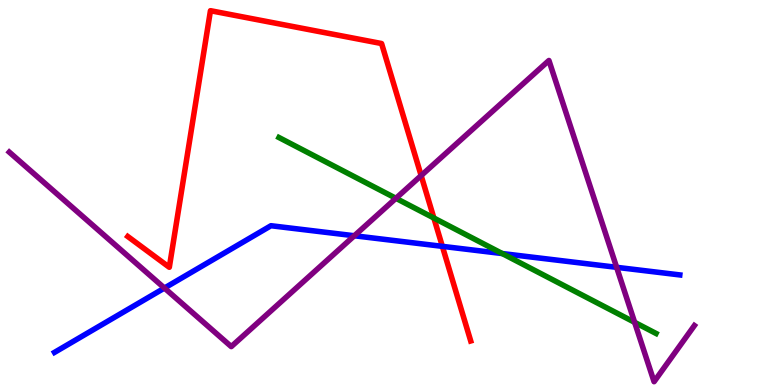[{'lines': ['blue', 'red'], 'intersections': [{'x': 5.71, 'y': 3.6}]}, {'lines': ['green', 'red'], 'intersections': [{'x': 5.6, 'y': 4.34}]}, {'lines': ['purple', 'red'], 'intersections': [{'x': 5.43, 'y': 5.44}]}, {'lines': ['blue', 'green'], 'intersections': [{'x': 6.48, 'y': 3.41}]}, {'lines': ['blue', 'purple'], 'intersections': [{'x': 2.12, 'y': 2.52}, {'x': 4.57, 'y': 3.88}, {'x': 7.96, 'y': 3.06}]}, {'lines': ['green', 'purple'], 'intersections': [{'x': 5.11, 'y': 4.85}, {'x': 8.19, 'y': 1.63}]}]